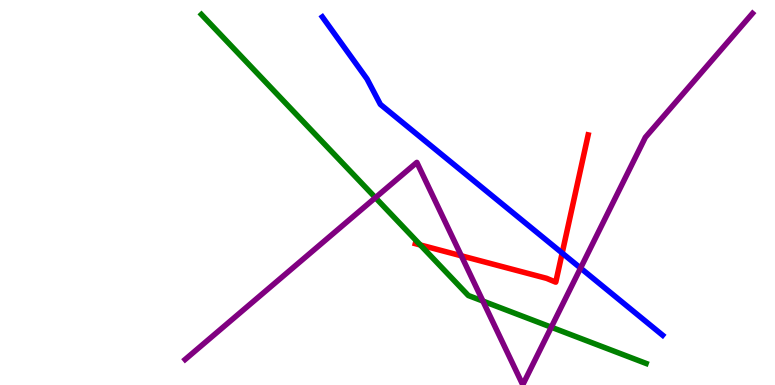[{'lines': ['blue', 'red'], 'intersections': [{'x': 7.25, 'y': 3.43}]}, {'lines': ['green', 'red'], 'intersections': [{'x': 5.42, 'y': 3.64}]}, {'lines': ['purple', 'red'], 'intersections': [{'x': 5.95, 'y': 3.36}]}, {'lines': ['blue', 'green'], 'intersections': []}, {'lines': ['blue', 'purple'], 'intersections': [{'x': 7.49, 'y': 3.04}]}, {'lines': ['green', 'purple'], 'intersections': [{'x': 4.84, 'y': 4.87}, {'x': 6.23, 'y': 2.18}, {'x': 7.11, 'y': 1.5}]}]